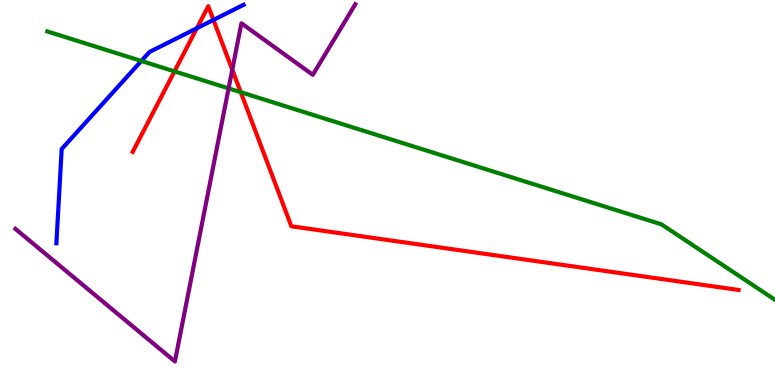[{'lines': ['blue', 'red'], 'intersections': [{'x': 2.54, 'y': 9.27}, {'x': 2.75, 'y': 9.48}]}, {'lines': ['green', 'red'], 'intersections': [{'x': 2.25, 'y': 8.15}, {'x': 3.11, 'y': 7.61}]}, {'lines': ['purple', 'red'], 'intersections': [{'x': 3.0, 'y': 8.19}]}, {'lines': ['blue', 'green'], 'intersections': [{'x': 1.82, 'y': 8.42}]}, {'lines': ['blue', 'purple'], 'intersections': []}, {'lines': ['green', 'purple'], 'intersections': [{'x': 2.95, 'y': 7.7}]}]